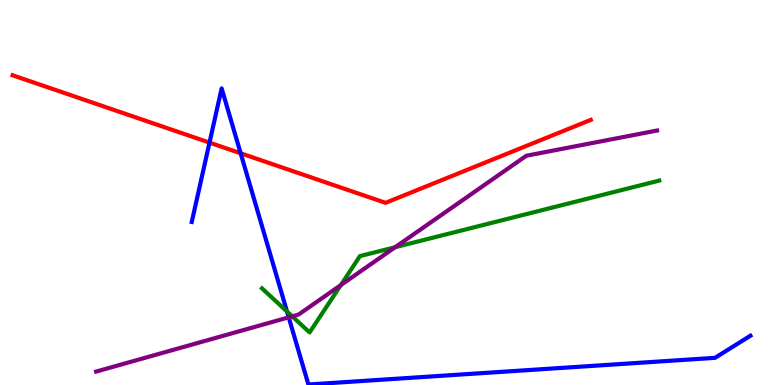[{'lines': ['blue', 'red'], 'intersections': [{'x': 2.7, 'y': 6.3}, {'x': 3.11, 'y': 6.02}]}, {'lines': ['green', 'red'], 'intersections': []}, {'lines': ['purple', 'red'], 'intersections': []}, {'lines': ['blue', 'green'], 'intersections': [{'x': 3.7, 'y': 1.91}]}, {'lines': ['blue', 'purple'], 'intersections': [{'x': 3.73, 'y': 1.76}]}, {'lines': ['green', 'purple'], 'intersections': [{'x': 3.77, 'y': 1.78}, {'x': 4.4, 'y': 2.6}, {'x': 5.1, 'y': 3.58}]}]